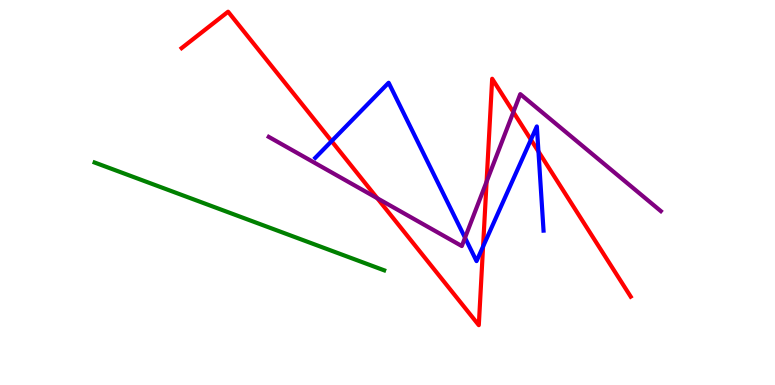[{'lines': ['blue', 'red'], 'intersections': [{'x': 4.28, 'y': 6.33}, {'x': 6.23, 'y': 3.6}, {'x': 6.85, 'y': 6.37}, {'x': 6.95, 'y': 6.06}]}, {'lines': ['green', 'red'], 'intersections': []}, {'lines': ['purple', 'red'], 'intersections': [{'x': 4.87, 'y': 4.85}, {'x': 6.28, 'y': 5.28}, {'x': 6.62, 'y': 7.09}]}, {'lines': ['blue', 'green'], 'intersections': []}, {'lines': ['blue', 'purple'], 'intersections': [{'x': 6.0, 'y': 3.82}]}, {'lines': ['green', 'purple'], 'intersections': []}]